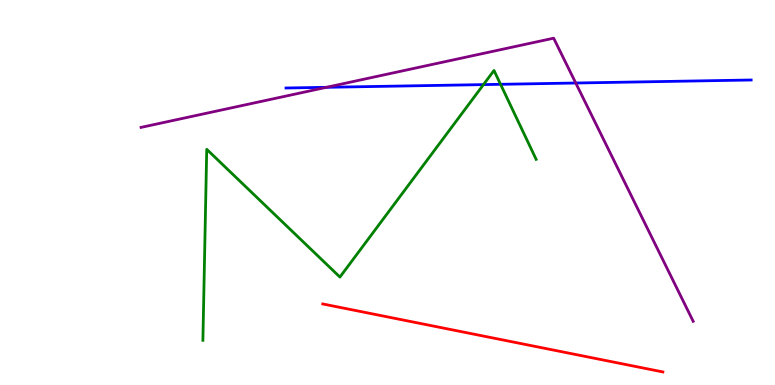[{'lines': ['blue', 'red'], 'intersections': []}, {'lines': ['green', 'red'], 'intersections': []}, {'lines': ['purple', 'red'], 'intersections': []}, {'lines': ['blue', 'green'], 'intersections': [{'x': 6.24, 'y': 7.8}, {'x': 6.46, 'y': 7.81}]}, {'lines': ['blue', 'purple'], 'intersections': [{'x': 4.21, 'y': 7.73}, {'x': 7.43, 'y': 7.84}]}, {'lines': ['green', 'purple'], 'intersections': []}]